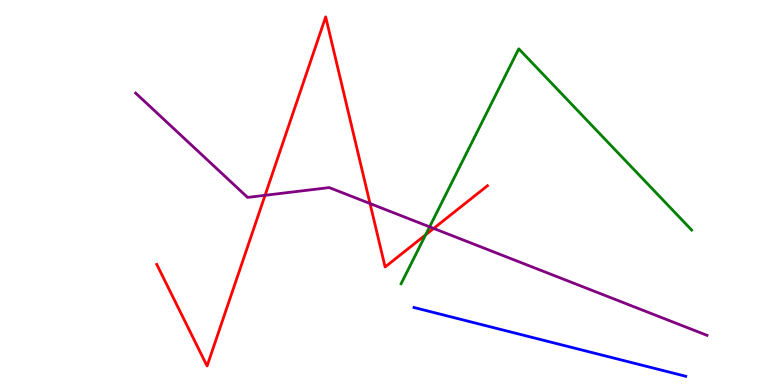[{'lines': ['blue', 'red'], 'intersections': []}, {'lines': ['green', 'red'], 'intersections': [{'x': 5.49, 'y': 3.9}]}, {'lines': ['purple', 'red'], 'intersections': [{'x': 3.42, 'y': 4.93}, {'x': 4.77, 'y': 4.71}, {'x': 5.6, 'y': 4.07}]}, {'lines': ['blue', 'green'], 'intersections': []}, {'lines': ['blue', 'purple'], 'intersections': []}, {'lines': ['green', 'purple'], 'intersections': [{'x': 5.54, 'y': 4.11}]}]